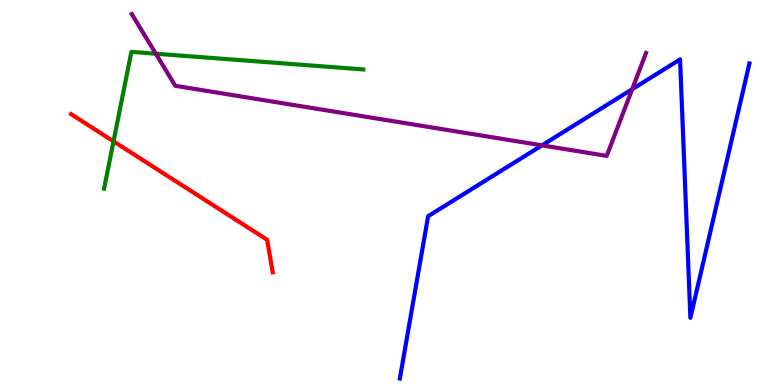[{'lines': ['blue', 'red'], 'intersections': []}, {'lines': ['green', 'red'], 'intersections': [{'x': 1.46, 'y': 6.33}]}, {'lines': ['purple', 'red'], 'intersections': []}, {'lines': ['blue', 'green'], 'intersections': []}, {'lines': ['blue', 'purple'], 'intersections': [{'x': 6.99, 'y': 6.22}, {'x': 8.16, 'y': 7.68}]}, {'lines': ['green', 'purple'], 'intersections': [{'x': 2.01, 'y': 8.6}]}]